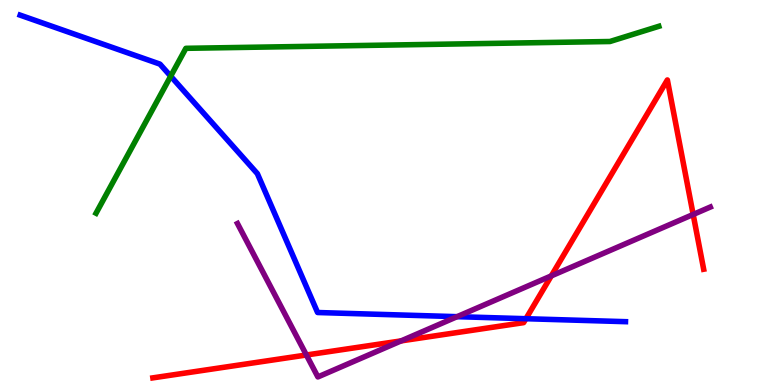[{'lines': ['blue', 'red'], 'intersections': [{'x': 6.79, 'y': 1.72}]}, {'lines': ['green', 'red'], 'intersections': []}, {'lines': ['purple', 'red'], 'intersections': [{'x': 3.95, 'y': 0.779}, {'x': 5.18, 'y': 1.15}, {'x': 7.11, 'y': 2.83}, {'x': 8.94, 'y': 4.43}]}, {'lines': ['blue', 'green'], 'intersections': [{'x': 2.2, 'y': 8.02}]}, {'lines': ['blue', 'purple'], 'intersections': [{'x': 5.9, 'y': 1.77}]}, {'lines': ['green', 'purple'], 'intersections': []}]